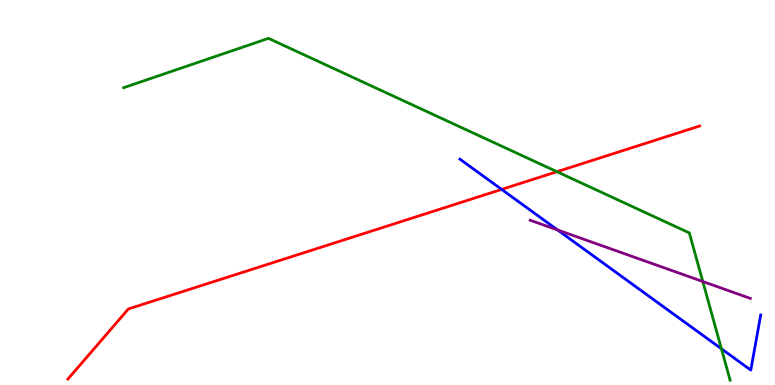[{'lines': ['blue', 'red'], 'intersections': [{'x': 6.47, 'y': 5.08}]}, {'lines': ['green', 'red'], 'intersections': [{'x': 7.19, 'y': 5.54}]}, {'lines': ['purple', 'red'], 'intersections': []}, {'lines': ['blue', 'green'], 'intersections': [{'x': 9.31, 'y': 0.94}]}, {'lines': ['blue', 'purple'], 'intersections': [{'x': 7.19, 'y': 4.03}]}, {'lines': ['green', 'purple'], 'intersections': [{'x': 9.07, 'y': 2.69}]}]